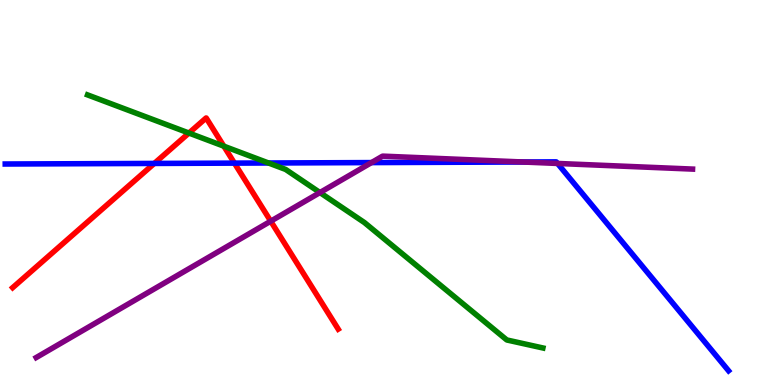[{'lines': ['blue', 'red'], 'intersections': [{'x': 1.99, 'y': 5.76}, {'x': 3.02, 'y': 5.76}]}, {'lines': ['green', 'red'], 'intersections': [{'x': 2.44, 'y': 6.54}, {'x': 2.89, 'y': 6.2}]}, {'lines': ['purple', 'red'], 'intersections': [{'x': 3.49, 'y': 4.26}]}, {'lines': ['blue', 'green'], 'intersections': [{'x': 3.46, 'y': 5.77}]}, {'lines': ['blue', 'purple'], 'intersections': [{'x': 4.79, 'y': 5.78}, {'x': 6.75, 'y': 5.79}, {'x': 7.19, 'y': 5.75}]}, {'lines': ['green', 'purple'], 'intersections': [{'x': 4.13, 'y': 5.0}]}]